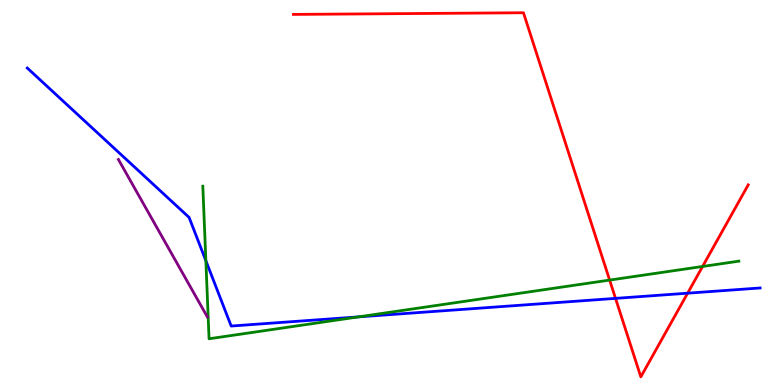[{'lines': ['blue', 'red'], 'intersections': [{'x': 7.94, 'y': 2.25}, {'x': 8.87, 'y': 2.38}]}, {'lines': ['green', 'red'], 'intersections': [{'x': 7.87, 'y': 2.73}, {'x': 9.07, 'y': 3.08}]}, {'lines': ['purple', 'red'], 'intersections': []}, {'lines': ['blue', 'green'], 'intersections': [{'x': 2.66, 'y': 3.23}, {'x': 4.63, 'y': 1.77}]}, {'lines': ['blue', 'purple'], 'intersections': []}, {'lines': ['green', 'purple'], 'intersections': []}]